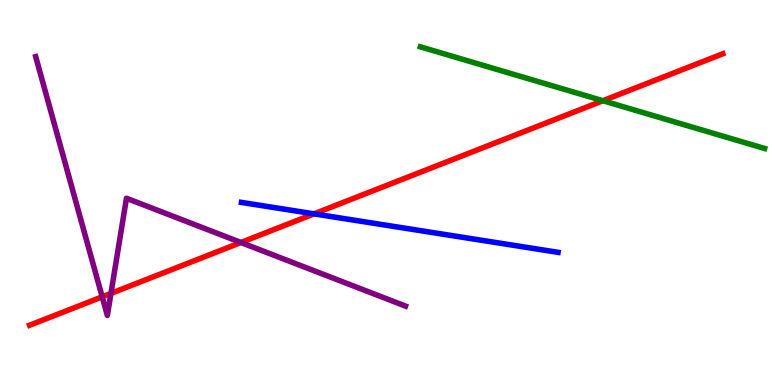[{'lines': ['blue', 'red'], 'intersections': [{'x': 4.05, 'y': 4.45}]}, {'lines': ['green', 'red'], 'intersections': [{'x': 7.78, 'y': 7.38}]}, {'lines': ['purple', 'red'], 'intersections': [{'x': 1.32, 'y': 2.29}, {'x': 1.43, 'y': 2.38}, {'x': 3.11, 'y': 3.7}]}, {'lines': ['blue', 'green'], 'intersections': []}, {'lines': ['blue', 'purple'], 'intersections': []}, {'lines': ['green', 'purple'], 'intersections': []}]